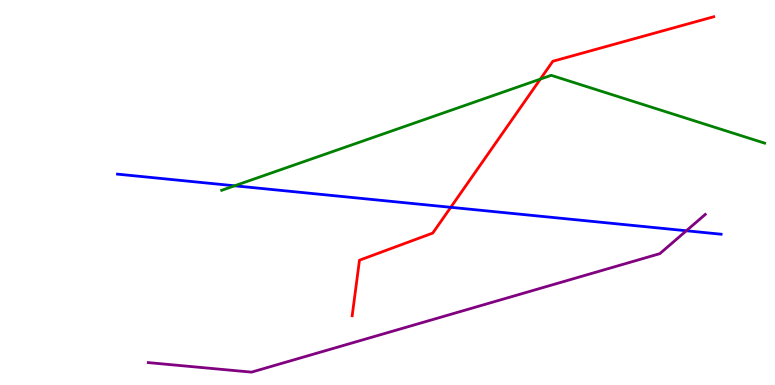[{'lines': ['blue', 'red'], 'intersections': [{'x': 5.82, 'y': 4.62}]}, {'lines': ['green', 'red'], 'intersections': [{'x': 6.97, 'y': 7.95}]}, {'lines': ['purple', 'red'], 'intersections': []}, {'lines': ['blue', 'green'], 'intersections': [{'x': 3.03, 'y': 5.17}]}, {'lines': ['blue', 'purple'], 'intersections': [{'x': 8.86, 'y': 4.01}]}, {'lines': ['green', 'purple'], 'intersections': []}]